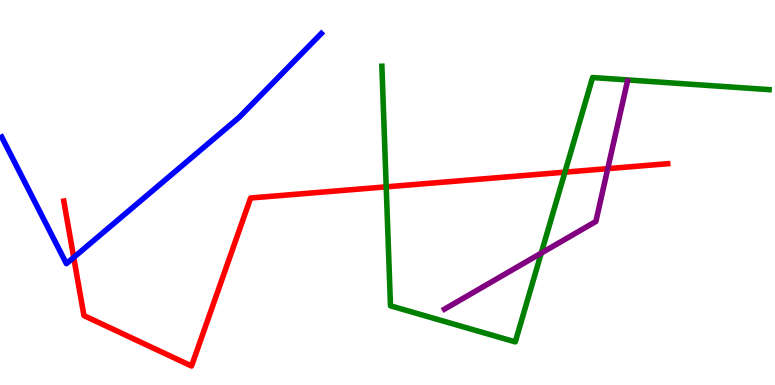[{'lines': ['blue', 'red'], 'intersections': [{'x': 0.951, 'y': 3.31}]}, {'lines': ['green', 'red'], 'intersections': [{'x': 4.98, 'y': 5.15}, {'x': 7.29, 'y': 5.53}]}, {'lines': ['purple', 'red'], 'intersections': [{'x': 7.84, 'y': 5.62}]}, {'lines': ['blue', 'green'], 'intersections': []}, {'lines': ['blue', 'purple'], 'intersections': []}, {'lines': ['green', 'purple'], 'intersections': [{'x': 6.98, 'y': 3.43}]}]